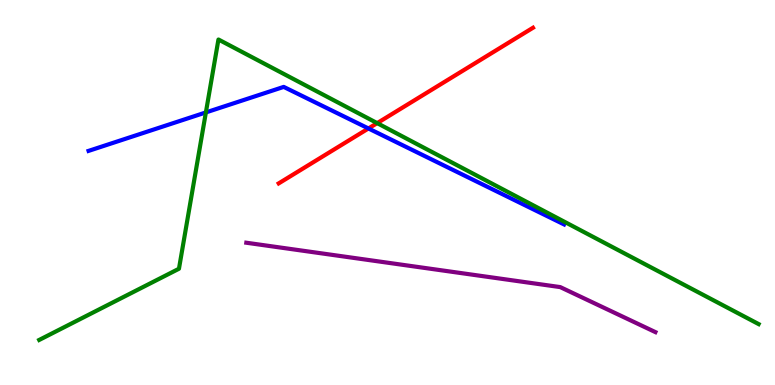[{'lines': ['blue', 'red'], 'intersections': [{'x': 4.75, 'y': 6.66}]}, {'lines': ['green', 'red'], 'intersections': [{'x': 4.87, 'y': 6.8}]}, {'lines': ['purple', 'red'], 'intersections': []}, {'lines': ['blue', 'green'], 'intersections': [{'x': 2.66, 'y': 7.08}]}, {'lines': ['blue', 'purple'], 'intersections': []}, {'lines': ['green', 'purple'], 'intersections': []}]